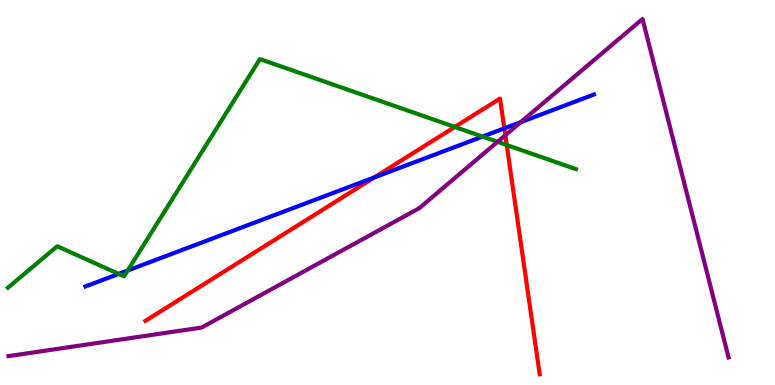[{'lines': ['blue', 'red'], 'intersections': [{'x': 4.83, 'y': 5.39}, {'x': 6.51, 'y': 6.67}]}, {'lines': ['green', 'red'], 'intersections': [{'x': 5.87, 'y': 6.7}, {'x': 6.54, 'y': 6.23}]}, {'lines': ['purple', 'red'], 'intersections': [{'x': 6.52, 'y': 6.49}]}, {'lines': ['blue', 'green'], 'intersections': [{'x': 1.53, 'y': 2.89}, {'x': 1.65, 'y': 2.97}, {'x': 6.23, 'y': 6.45}]}, {'lines': ['blue', 'purple'], 'intersections': [{'x': 6.72, 'y': 6.83}]}, {'lines': ['green', 'purple'], 'intersections': [{'x': 6.42, 'y': 6.32}]}]